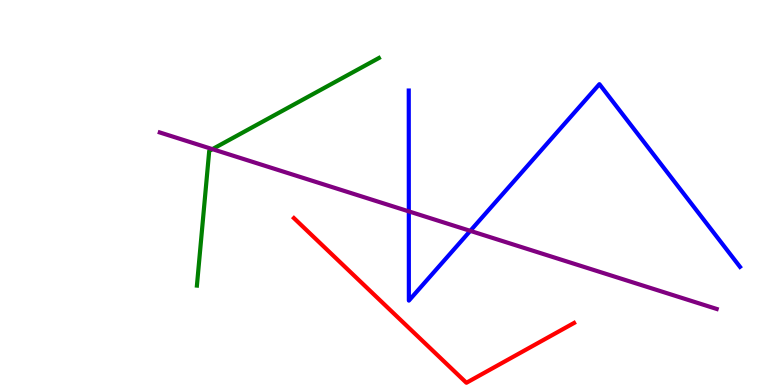[{'lines': ['blue', 'red'], 'intersections': []}, {'lines': ['green', 'red'], 'intersections': []}, {'lines': ['purple', 'red'], 'intersections': []}, {'lines': ['blue', 'green'], 'intersections': []}, {'lines': ['blue', 'purple'], 'intersections': [{'x': 5.28, 'y': 4.51}, {'x': 6.07, 'y': 4.0}]}, {'lines': ['green', 'purple'], 'intersections': [{'x': 2.74, 'y': 6.13}]}]